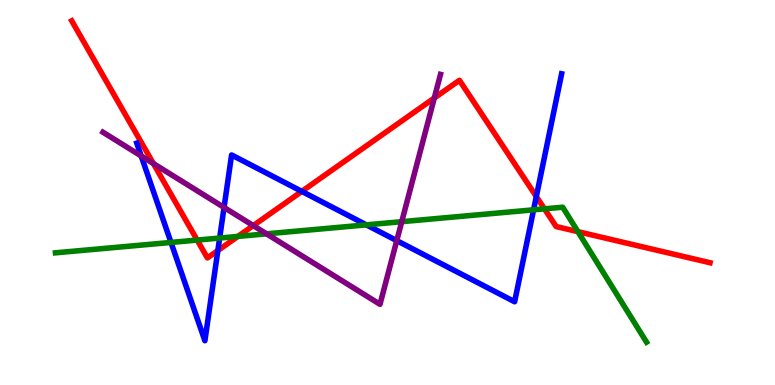[{'lines': ['blue', 'red'], 'intersections': [{'x': 2.81, 'y': 3.49}, {'x': 3.89, 'y': 5.03}, {'x': 6.92, 'y': 4.89}]}, {'lines': ['green', 'red'], 'intersections': [{'x': 2.54, 'y': 3.76}, {'x': 3.07, 'y': 3.86}, {'x': 7.03, 'y': 4.58}, {'x': 7.46, 'y': 3.98}]}, {'lines': ['purple', 'red'], 'intersections': [{'x': 1.98, 'y': 5.75}, {'x': 3.27, 'y': 4.14}, {'x': 5.6, 'y': 7.45}]}, {'lines': ['blue', 'green'], 'intersections': [{'x': 2.21, 'y': 3.7}, {'x': 2.83, 'y': 3.82}, {'x': 4.73, 'y': 4.16}, {'x': 6.88, 'y': 4.55}]}, {'lines': ['blue', 'purple'], 'intersections': [{'x': 1.82, 'y': 5.95}, {'x': 2.89, 'y': 4.61}, {'x': 5.12, 'y': 3.75}]}, {'lines': ['green', 'purple'], 'intersections': [{'x': 3.44, 'y': 3.93}, {'x': 5.18, 'y': 4.24}]}]